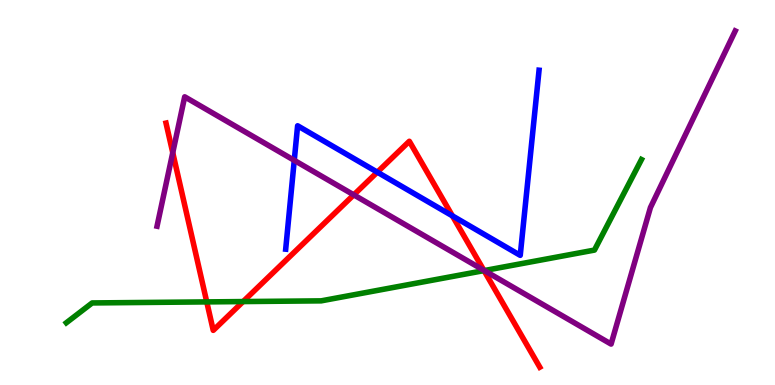[{'lines': ['blue', 'red'], 'intersections': [{'x': 4.87, 'y': 5.53}, {'x': 5.84, 'y': 4.39}]}, {'lines': ['green', 'red'], 'intersections': [{'x': 2.67, 'y': 2.16}, {'x': 3.14, 'y': 2.17}, {'x': 6.25, 'y': 2.97}]}, {'lines': ['purple', 'red'], 'intersections': [{'x': 2.23, 'y': 6.03}, {'x': 4.56, 'y': 4.94}, {'x': 6.24, 'y': 2.98}]}, {'lines': ['blue', 'green'], 'intersections': []}, {'lines': ['blue', 'purple'], 'intersections': [{'x': 3.8, 'y': 5.83}]}, {'lines': ['green', 'purple'], 'intersections': [{'x': 6.25, 'y': 2.97}]}]